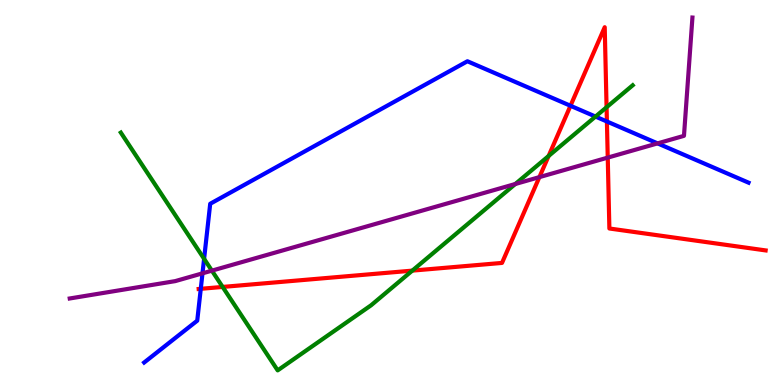[{'lines': ['blue', 'red'], 'intersections': [{'x': 2.59, 'y': 2.5}, {'x': 7.36, 'y': 7.25}, {'x': 7.83, 'y': 6.84}]}, {'lines': ['green', 'red'], 'intersections': [{'x': 2.87, 'y': 2.55}, {'x': 5.32, 'y': 2.97}, {'x': 7.08, 'y': 5.95}, {'x': 7.83, 'y': 7.21}]}, {'lines': ['purple', 'red'], 'intersections': [{'x': 6.96, 'y': 5.4}, {'x': 7.84, 'y': 5.91}]}, {'lines': ['blue', 'green'], 'intersections': [{'x': 2.63, 'y': 3.28}, {'x': 7.68, 'y': 6.97}]}, {'lines': ['blue', 'purple'], 'intersections': [{'x': 2.61, 'y': 2.9}, {'x': 8.48, 'y': 6.28}]}, {'lines': ['green', 'purple'], 'intersections': [{'x': 2.73, 'y': 2.97}, {'x': 6.65, 'y': 5.22}]}]